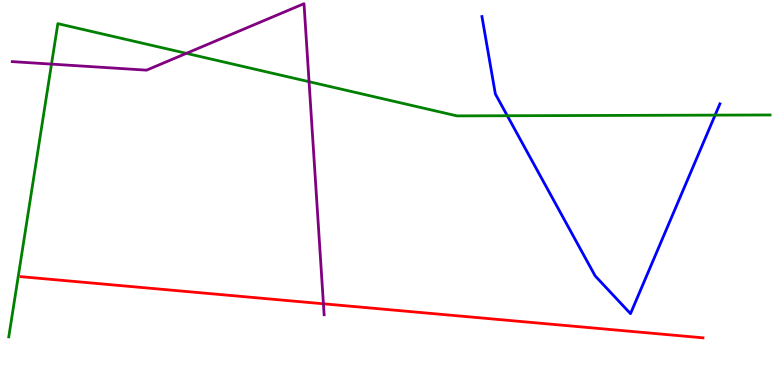[{'lines': ['blue', 'red'], 'intersections': []}, {'lines': ['green', 'red'], 'intersections': []}, {'lines': ['purple', 'red'], 'intersections': [{'x': 4.17, 'y': 2.11}]}, {'lines': ['blue', 'green'], 'intersections': [{'x': 6.55, 'y': 6.99}, {'x': 9.23, 'y': 7.01}]}, {'lines': ['blue', 'purple'], 'intersections': []}, {'lines': ['green', 'purple'], 'intersections': [{'x': 0.665, 'y': 8.33}, {'x': 2.4, 'y': 8.61}, {'x': 3.99, 'y': 7.88}]}]